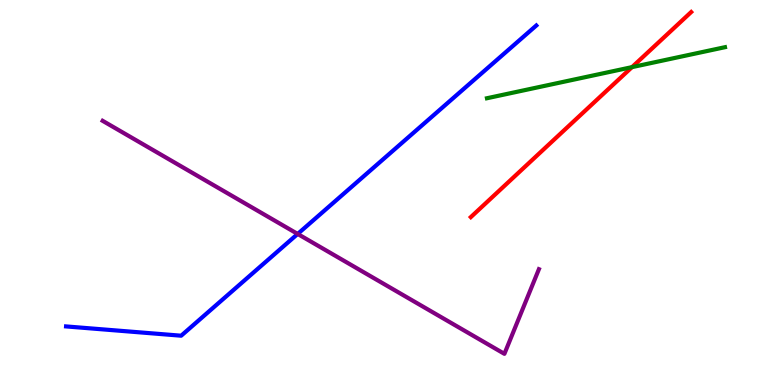[{'lines': ['blue', 'red'], 'intersections': []}, {'lines': ['green', 'red'], 'intersections': [{'x': 8.15, 'y': 8.26}]}, {'lines': ['purple', 'red'], 'intersections': []}, {'lines': ['blue', 'green'], 'intersections': []}, {'lines': ['blue', 'purple'], 'intersections': [{'x': 3.84, 'y': 3.92}]}, {'lines': ['green', 'purple'], 'intersections': []}]